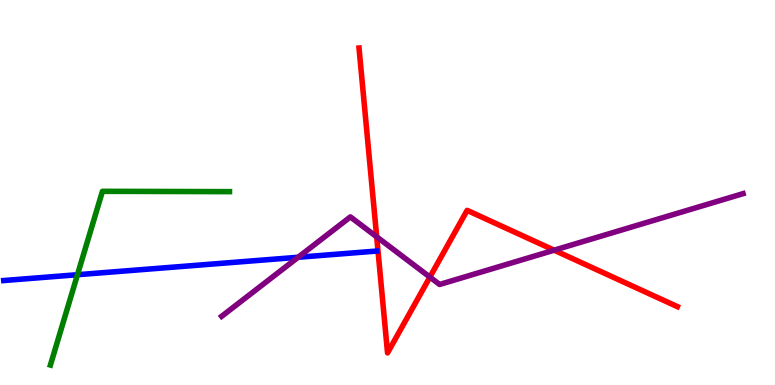[{'lines': ['blue', 'red'], 'intersections': []}, {'lines': ['green', 'red'], 'intersections': []}, {'lines': ['purple', 'red'], 'intersections': [{'x': 4.86, 'y': 3.85}, {'x': 5.55, 'y': 2.8}, {'x': 7.15, 'y': 3.5}]}, {'lines': ['blue', 'green'], 'intersections': [{'x': 1.0, 'y': 2.86}]}, {'lines': ['blue', 'purple'], 'intersections': [{'x': 3.85, 'y': 3.32}]}, {'lines': ['green', 'purple'], 'intersections': []}]